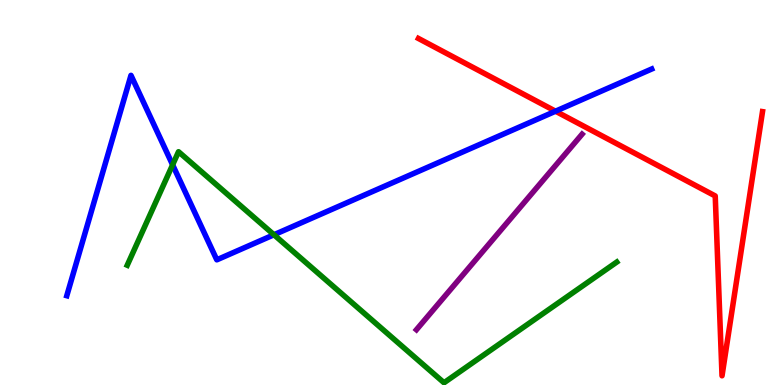[{'lines': ['blue', 'red'], 'intersections': [{'x': 7.17, 'y': 7.11}]}, {'lines': ['green', 'red'], 'intersections': []}, {'lines': ['purple', 'red'], 'intersections': []}, {'lines': ['blue', 'green'], 'intersections': [{'x': 2.23, 'y': 5.72}, {'x': 3.53, 'y': 3.9}]}, {'lines': ['blue', 'purple'], 'intersections': []}, {'lines': ['green', 'purple'], 'intersections': []}]